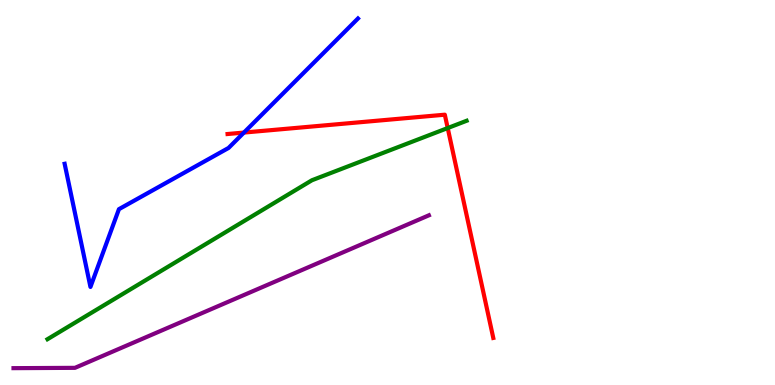[{'lines': ['blue', 'red'], 'intersections': [{'x': 3.15, 'y': 6.56}]}, {'lines': ['green', 'red'], 'intersections': [{'x': 5.78, 'y': 6.67}]}, {'lines': ['purple', 'red'], 'intersections': []}, {'lines': ['blue', 'green'], 'intersections': []}, {'lines': ['blue', 'purple'], 'intersections': []}, {'lines': ['green', 'purple'], 'intersections': []}]